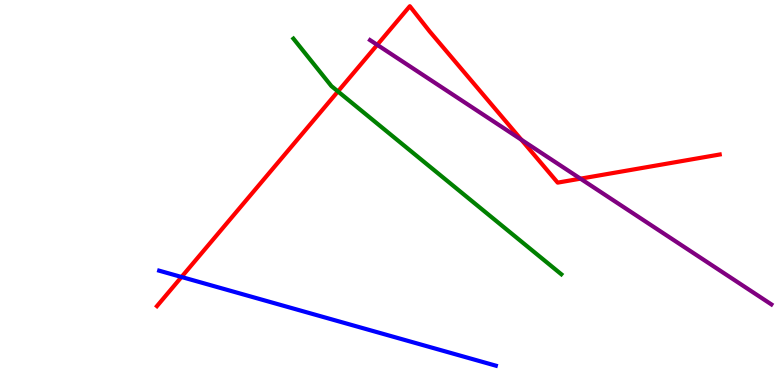[{'lines': ['blue', 'red'], 'intersections': [{'x': 2.34, 'y': 2.81}]}, {'lines': ['green', 'red'], 'intersections': [{'x': 4.36, 'y': 7.62}]}, {'lines': ['purple', 'red'], 'intersections': [{'x': 4.87, 'y': 8.84}, {'x': 6.73, 'y': 6.37}, {'x': 7.49, 'y': 5.36}]}, {'lines': ['blue', 'green'], 'intersections': []}, {'lines': ['blue', 'purple'], 'intersections': []}, {'lines': ['green', 'purple'], 'intersections': []}]